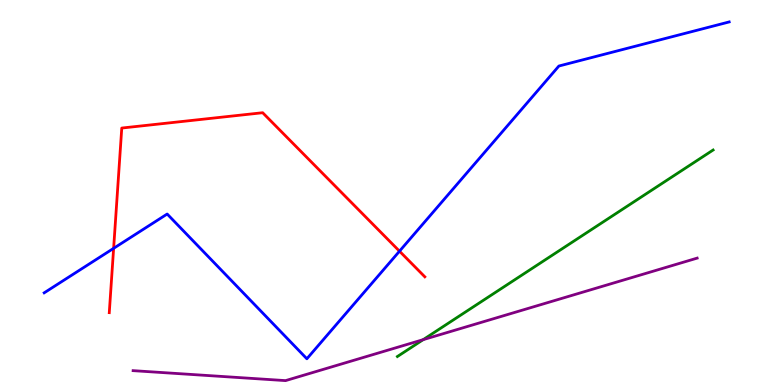[{'lines': ['blue', 'red'], 'intersections': [{'x': 1.47, 'y': 3.55}, {'x': 5.15, 'y': 3.48}]}, {'lines': ['green', 'red'], 'intersections': []}, {'lines': ['purple', 'red'], 'intersections': []}, {'lines': ['blue', 'green'], 'intersections': []}, {'lines': ['blue', 'purple'], 'intersections': []}, {'lines': ['green', 'purple'], 'intersections': [{'x': 5.46, 'y': 1.18}]}]